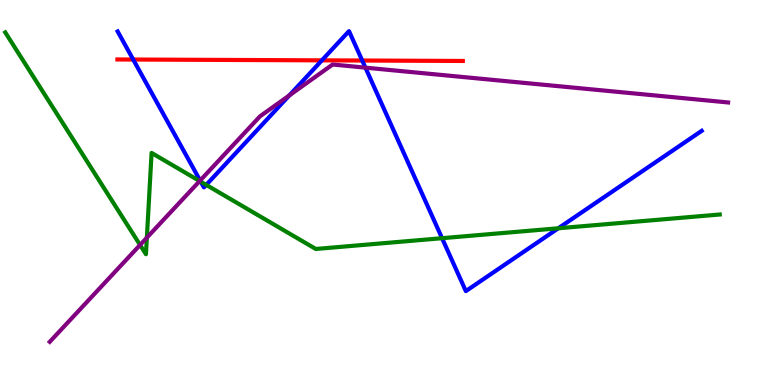[{'lines': ['blue', 'red'], 'intersections': [{'x': 1.72, 'y': 8.45}, {'x': 4.15, 'y': 8.43}, {'x': 4.67, 'y': 8.43}]}, {'lines': ['green', 'red'], 'intersections': []}, {'lines': ['purple', 'red'], 'intersections': []}, {'lines': ['blue', 'green'], 'intersections': [{'x': 2.59, 'y': 5.28}, {'x': 2.66, 'y': 5.2}, {'x': 5.7, 'y': 3.81}, {'x': 7.2, 'y': 4.07}]}, {'lines': ['blue', 'purple'], 'intersections': [{'x': 2.58, 'y': 5.31}, {'x': 3.73, 'y': 7.52}, {'x': 4.72, 'y': 8.24}]}, {'lines': ['green', 'purple'], 'intersections': [{'x': 1.81, 'y': 3.64}, {'x': 1.89, 'y': 3.83}, {'x': 2.58, 'y': 5.3}]}]